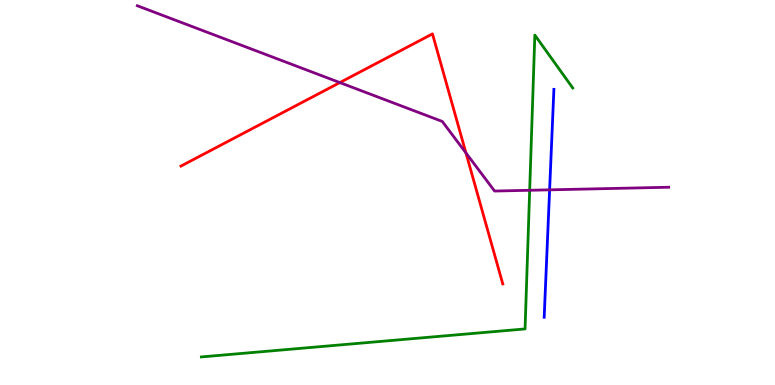[{'lines': ['blue', 'red'], 'intersections': []}, {'lines': ['green', 'red'], 'intersections': []}, {'lines': ['purple', 'red'], 'intersections': [{'x': 4.39, 'y': 7.86}, {'x': 6.01, 'y': 6.03}]}, {'lines': ['blue', 'green'], 'intersections': []}, {'lines': ['blue', 'purple'], 'intersections': [{'x': 7.09, 'y': 5.07}]}, {'lines': ['green', 'purple'], 'intersections': [{'x': 6.83, 'y': 5.06}]}]